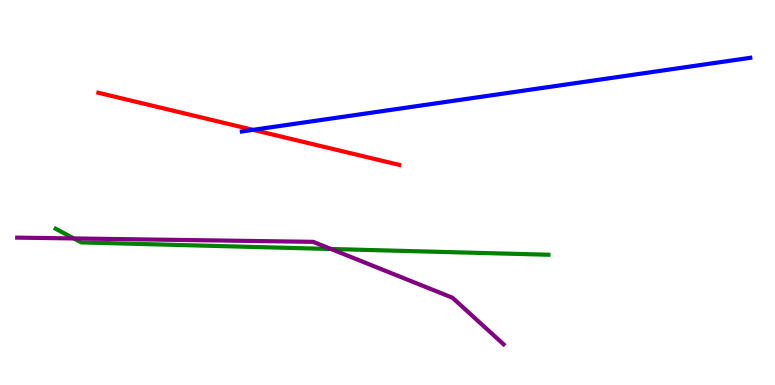[{'lines': ['blue', 'red'], 'intersections': [{'x': 3.27, 'y': 6.63}]}, {'lines': ['green', 'red'], 'intersections': []}, {'lines': ['purple', 'red'], 'intersections': []}, {'lines': ['blue', 'green'], 'intersections': []}, {'lines': ['blue', 'purple'], 'intersections': []}, {'lines': ['green', 'purple'], 'intersections': [{'x': 0.953, 'y': 3.81}, {'x': 4.27, 'y': 3.53}]}]